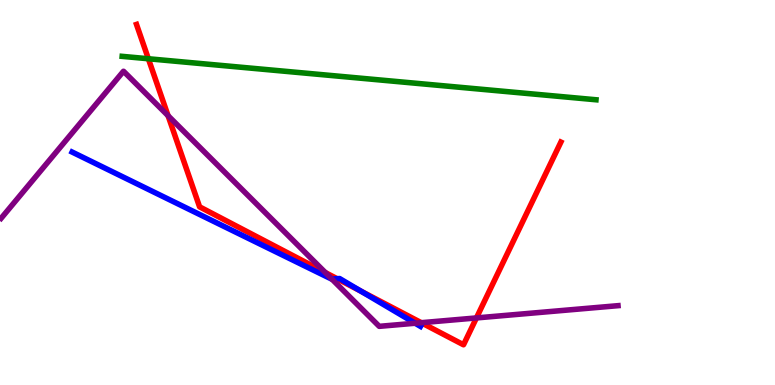[{'lines': ['blue', 'red'], 'intersections': [{'x': 4.35, 'y': 2.76}, {'x': 4.66, 'y': 2.44}]}, {'lines': ['green', 'red'], 'intersections': [{'x': 1.91, 'y': 8.47}]}, {'lines': ['purple', 'red'], 'intersections': [{'x': 2.17, 'y': 7.0}, {'x': 4.2, 'y': 2.92}, {'x': 5.44, 'y': 1.62}, {'x': 6.15, 'y': 1.74}]}, {'lines': ['blue', 'green'], 'intersections': []}, {'lines': ['blue', 'purple'], 'intersections': [{'x': 4.28, 'y': 2.75}, {'x': 5.36, 'y': 1.6}]}, {'lines': ['green', 'purple'], 'intersections': []}]